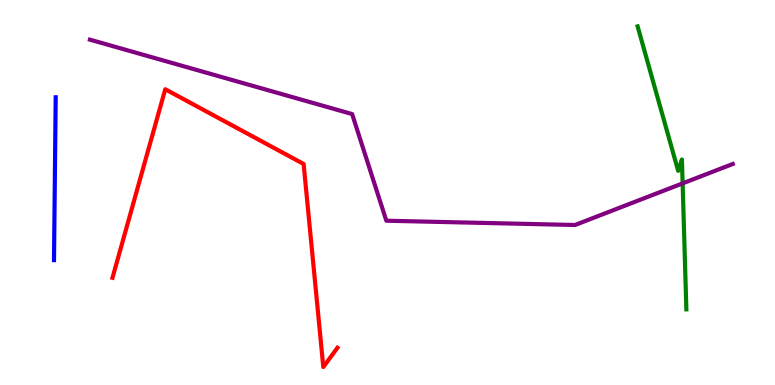[{'lines': ['blue', 'red'], 'intersections': []}, {'lines': ['green', 'red'], 'intersections': []}, {'lines': ['purple', 'red'], 'intersections': []}, {'lines': ['blue', 'green'], 'intersections': []}, {'lines': ['blue', 'purple'], 'intersections': []}, {'lines': ['green', 'purple'], 'intersections': [{'x': 8.81, 'y': 5.24}]}]